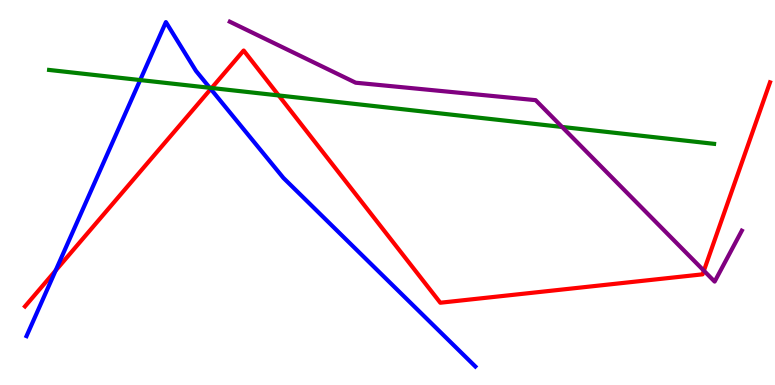[{'lines': ['blue', 'red'], 'intersections': [{'x': 0.717, 'y': 2.97}, {'x': 2.72, 'y': 7.69}]}, {'lines': ['green', 'red'], 'intersections': [{'x': 2.73, 'y': 7.71}, {'x': 3.6, 'y': 7.52}]}, {'lines': ['purple', 'red'], 'intersections': [{'x': 9.08, 'y': 2.97}]}, {'lines': ['blue', 'green'], 'intersections': [{'x': 1.81, 'y': 7.92}, {'x': 2.71, 'y': 7.72}]}, {'lines': ['blue', 'purple'], 'intersections': []}, {'lines': ['green', 'purple'], 'intersections': [{'x': 7.25, 'y': 6.7}]}]